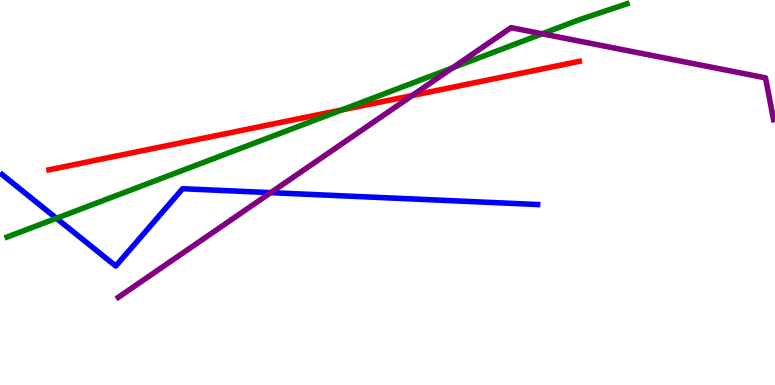[{'lines': ['blue', 'red'], 'intersections': []}, {'lines': ['green', 'red'], 'intersections': [{'x': 4.41, 'y': 7.14}]}, {'lines': ['purple', 'red'], 'intersections': [{'x': 5.32, 'y': 7.52}]}, {'lines': ['blue', 'green'], 'intersections': [{'x': 0.728, 'y': 4.33}]}, {'lines': ['blue', 'purple'], 'intersections': [{'x': 3.49, 'y': 5.0}]}, {'lines': ['green', 'purple'], 'intersections': [{'x': 5.84, 'y': 8.24}, {'x': 7.0, 'y': 9.12}]}]